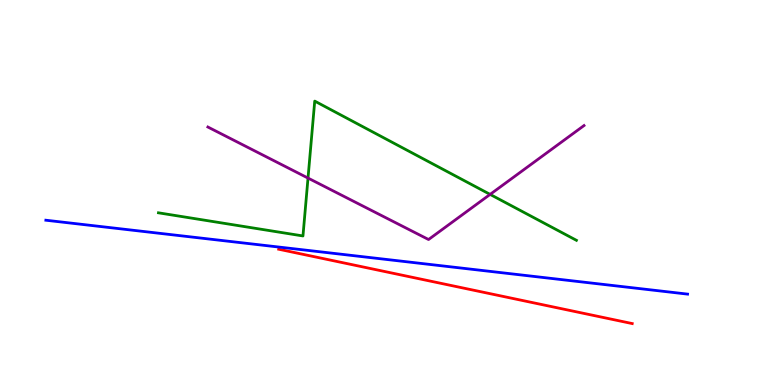[{'lines': ['blue', 'red'], 'intersections': []}, {'lines': ['green', 'red'], 'intersections': []}, {'lines': ['purple', 'red'], 'intersections': []}, {'lines': ['blue', 'green'], 'intersections': []}, {'lines': ['blue', 'purple'], 'intersections': []}, {'lines': ['green', 'purple'], 'intersections': [{'x': 3.97, 'y': 5.37}, {'x': 6.32, 'y': 4.95}]}]